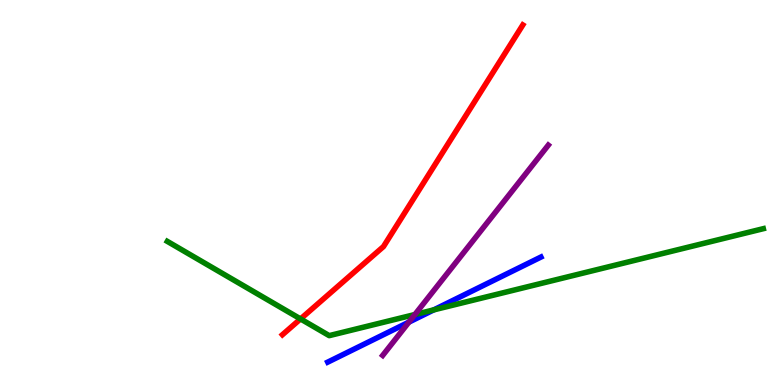[{'lines': ['blue', 'red'], 'intersections': []}, {'lines': ['green', 'red'], 'intersections': [{'x': 3.88, 'y': 1.72}]}, {'lines': ['purple', 'red'], 'intersections': []}, {'lines': ['blue', 'green'], 'intersections': [{'x': 5.6, 'y': 1.95}]}, {'lines': ['blue', 'purple'], 'intersections': [{'x': 5.28, 'y': 1.63}]}, {'lines': ['green', 'purple'], 'intersections': [{'x': 5.35, 'y': 1.83}]}]